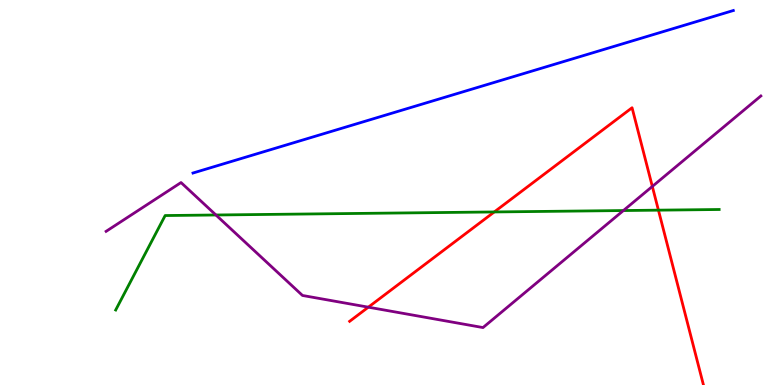[{'lines': ['blue', 'red'], 'intersections': []}, {'lines': ['green', 'red'], 'intersections': [{'x': 6.38, 'y': 4.49}, {'x': 8.5, 'y': 4.54}]}, {'lines': ['purple', 'red'], 'intersections': [{'x': 4.75, 'y': 2.02}, {'x': 8.42, 'y': 5.16}]}, {'lines': ['blue', 'green'], 'intersections': []}, {'lines': ['blue', 'purple'], 'intersections': []}, {'lines': ['green', 'purple'], 'intersections': [{'x': 2.79, 'y': 4.42}, {'x': 8.04, 'y': 4.53}]}]